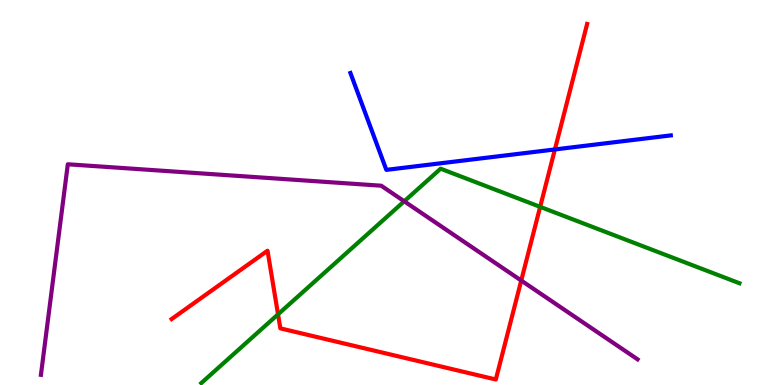[{'lines': ['blue', 'red'], 'intersections': [{'x': 7.16, 'y': 6.12}]}, {'lines': ['green', 'red'], 'intersections': [{'x': 3.59, 'y': 1.84}, {'x': 6.97, 'y': 4.63}]}, {'lines': ['purple', 'red'], 'intersections': [{'x': 6.73, 'y': 2.71}]}, {'lines': ['blue', 'green'], 'intersections': []}, {'lines': ['blue', 'purple'], 'intersections': []}, {'lines': ['green', 'purple'], 'intersections': [{'x': 5.22, 'y': 4.77}]}]